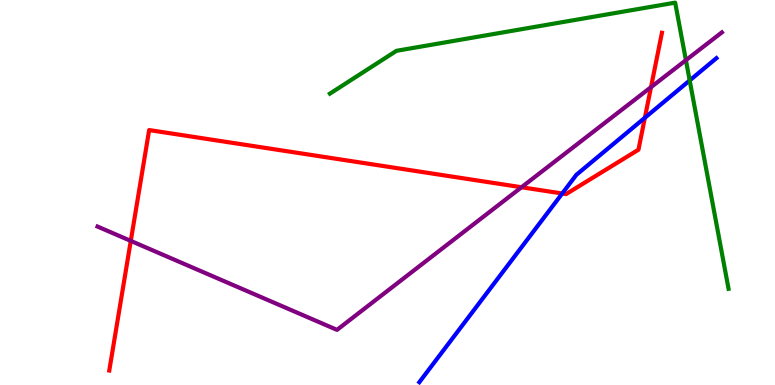[{'lines': ['blue', 'red'], 'intersections': [{'x': 7.25, 'y': 4.97}, {'x': 8.32, 'y': 6.94}]}, {'lines': ['green', 'red'], 'intersections': []}, {'lines': ['purple', 'red'], 'intersections': [{'x': 1.69, 'y': 3.74}, {'x': 6.73, 'y': 5.14}, {'x': 8.4, 'y': 7.74}]}, {'lines': ['blue', 'green'], 'intersections': [{'x': 8.9, 'y': 7.91}]}, {'lines': ['blue', 'purple'], 'intersections': []}, {'lines': ['green', 'purple'], 'intersections': [{'x': 8.85, 'y': 8.44}]}]